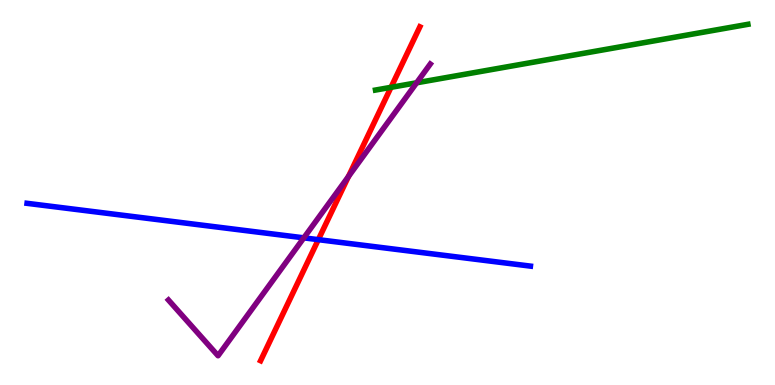[{'lines': ['blue', 'red'], 'intersections': [{'x': 4.11, 'y': 3.78}]}, {'lines': ['green', 'red'], 'intersections': [{'x': 5.05, 'y': 7.73}]}, {'lines': ['purple', 'red'], 'intersections': [{'x': 4.5, 'y': 5.42}]}, {'lines': ['blue', 'green'], 'intersections': []}, {'lines': ['blue', 'purple'], 'intersections': [{'x': 3.92, 'y': 3.82}]}, {'lines': ['green', 'purple'], 'intersections': [{'x': 5.38, 'y': 7.85}]}]